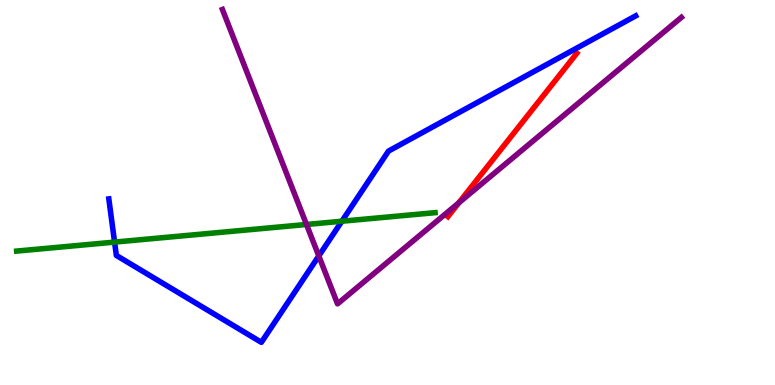[{'lines': ['blue', 'red'], 'intersections': []}, {'lines': ['green', 'red'], 'intersections': []}, {'lines': ['purple', 'red'], 'intersections': [{'x': 5.92, 'y': 4.73}]}, {'lines': ['blue', 'green'], 'intersections': [{'x': 1.48, 'y': 3.71}, {'x': 4.41, 'y': 4.25}]}, {'lines': ['blue', 'purple'], 'intersections': [{'x': 4.11, 'y': 3.35}]}, {'lines': ['green', 'purple'], 'intersections': [{'x': 3.95, 'y': 4.17}]}]